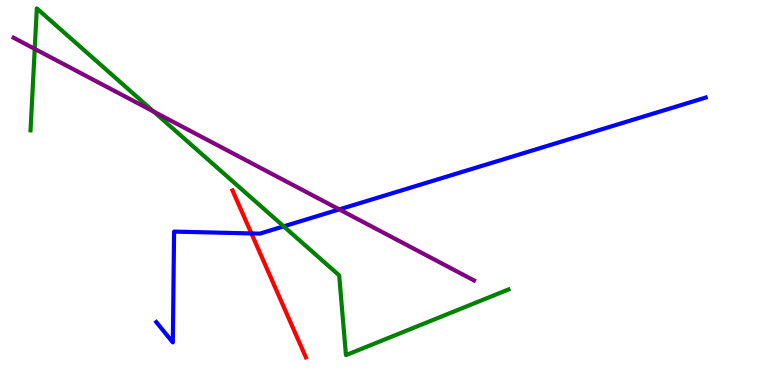[{'lines': ['blue', 'red'], 'intersections': [{'x': 3.24, 'y': 3.94}]}, {'lines': ['green', 'red'], 'intersections': []}, {'lines': ['purple', 'red'], 'intersections': []}, {'lines': ['blue', 'green'], 'intersections': [{'x': 3.66, 'y': 4.12}]}, {'lines': ['blue', 'purple'], 'intersections': [{'x': 4.38, 'y': 4.56}]}, {'lines': ['green', 'purple'], 'intersections': [{'x': 0.448, 'y': 8.73}, {'x': 1.98, 'y': 7.1}]}]